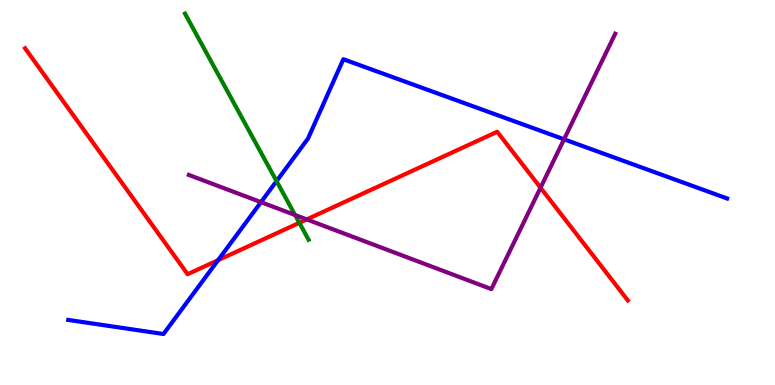[{'lines': ['blue', 'red'], 'intersections': [{'x': 2.81, 'y': 3.24}]}, {'lines': ['green', 'red'], 'intersections': [{'x': 3.86, 'y': 4.21}]}, {'lines': ['purple', 'red'], 'intersections': [{'x': 3.96, 'y': 4.3}, {'x': 6.97, 'y': 5.12}]}, {'lines': ['blue', 'green'], 'intersections': [{'x': 3.57, 'y': 5.3}]}, {'lines': ['blue', 'purple'], 'intersections': [{'x': 3.37, 'y': 4.75}, {'x': 7.28, 'y': 6.38}]}, {'lines': ['green', 'purple'], 'intersections': [{'x': 3.81, 'y': 4.42}]}]